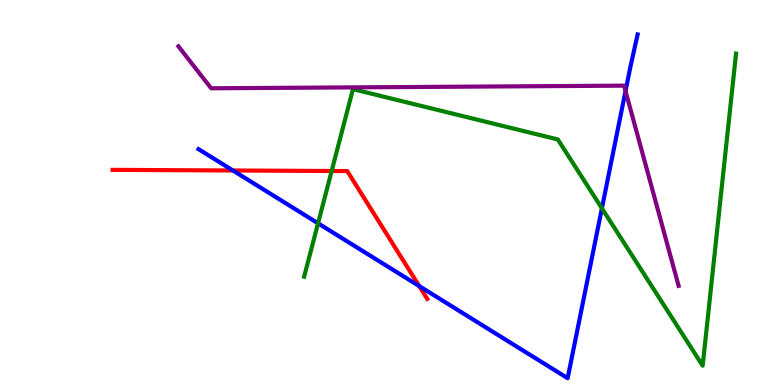[{'lines': ['blue', 'red'], 'intersections': [{'x': 3.01, 'y': 5.57}, {'x': 5.41, 'y': 2.57}]}, {'lines': ['green', 'red'], 'intersections': [{'x': 4.28, 'y': 5.56}]}, {'lines': ['purple', 'red'], 'intersections': []}, {'lines': ['blue', 'green'], 'intersections': [{'x': 4.1, 'y': 4.2}, {'x': 7.77, 'y': 4.59}]}, {'lines': ['blue', 'purple'], 'intersections': [{'x': 8.07, 'y': 7.63}]}, {'lines': ['green', 'purple'], 'intersections': []}]